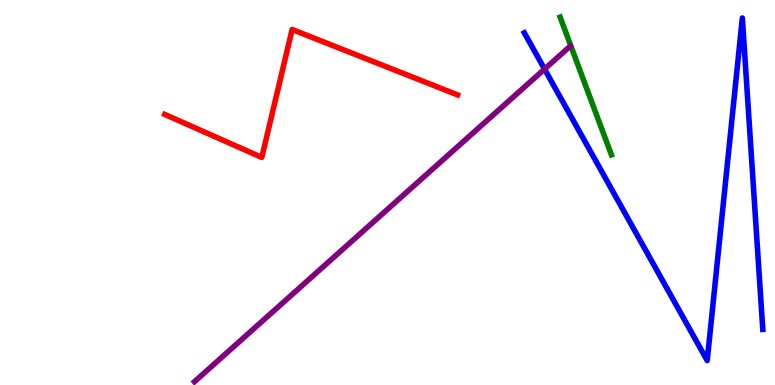[{'lines': ['blue', 'red'], 'intersections': []}, {'lines': ['green', 'red'], 'intersections': []}, {'lines': ['purple', 'red'], 'intersections': []}, {'lines': ['blue', 'green'], 'intersections': []}, {'lines': ['blue', 'purple'], 'intersections': [{'x': 7.03, 'y': 8.21}]}, {'lines': ['green', 'purple'], 'intersections': []}]